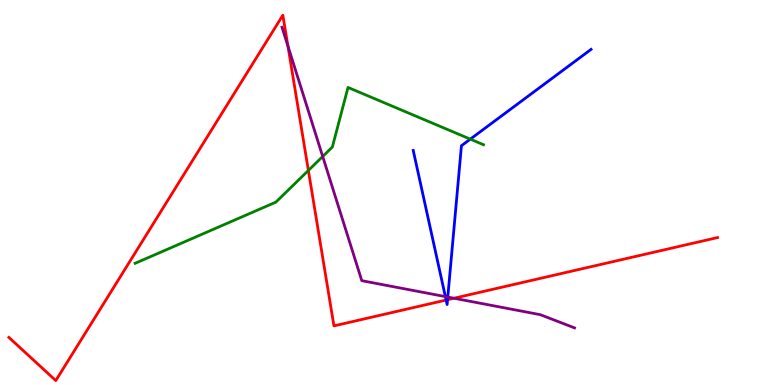[{'lines': ['blue', 'red'], 'intersections': [{'x': 5.76, 'y': 2.21}, {'x': 5.77, 'y': 2.21}]}, {'lines': ['green', 'red'], 'intersections': [{'x': 3.98, 'y': 5.57}]}, {'lines': ['purple', 'red'], 'intersections': [{'x': 3.72, 'y': 8.8}, {'x': 5.86, 'y': 2.25}]}, {'lines': ['blue', 'green'], 'intersections': [{'x': 6.07, 'y': 6.39}]}, {'lines': ['blue', 'purple'], 'intersections': [{'x': 5.75, 'y': 2.3}, {'x': 5.78, 'y': 2.28}]}, {'lines': ['green', 'purple'], 'intersections': [{'x': 4.16, 'y': 5.94}]}]